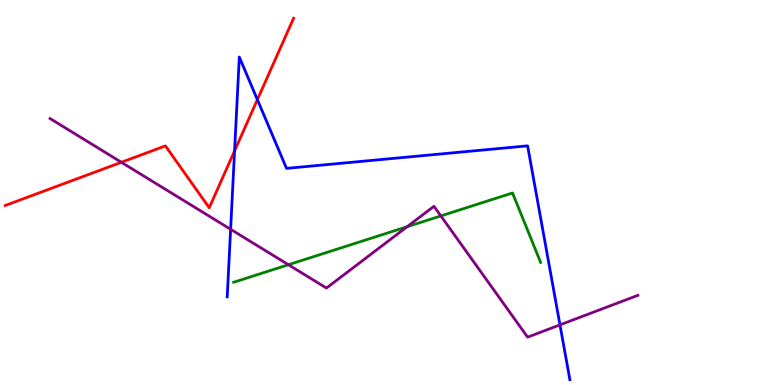[{'lines': ['blue', 'red'], 'intersections': [{'x': 3.03, 'y': 6.08}, {'x': 3.32, 'y': 7.41}]}, {'lines': ['green', 'red'], 'intersections': []}, {'lines': ['purple', 'red'], 'intersections': [{'x': 1.57, 'y': 5.79}]}, {'lines': ['blue', 'green'], 'intersections': []}, {'lines': ['blue', 'purple'], 'intersections': [{'x': 2.98, 'y': 4.04}, {'x': 7.23, 'y': 1.56}]}, {'lines': ['green', 'purple'], 'intersections': [{'x': 3.72, 'y': 3.12}, {'x': 5.25, 'y': 4.11}, {'x': 5.69, 'y': 4.39}]}]